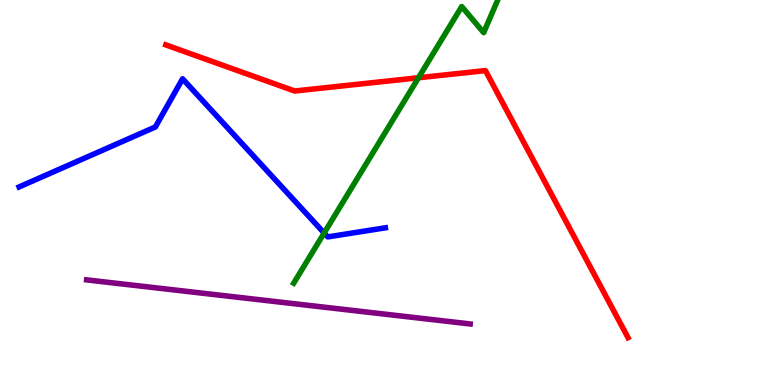[{'lines': ['blue', 'red'], 'intersections': []}, {'lines': ['green', 'red'], 'intersections': [{'x': 5.4, 'y': 7.98}]}, {'lines': ['purple', 'red'], 'intersections': []}, {'lines': ['blue', 'green'], 'intersections': [{'x': 4.18, 'y': 3.95}]}, {'lines': ['blue', 'purple'], 'intersections': []}, {'lines': ['green', 'purple'], 'intersections': []}]